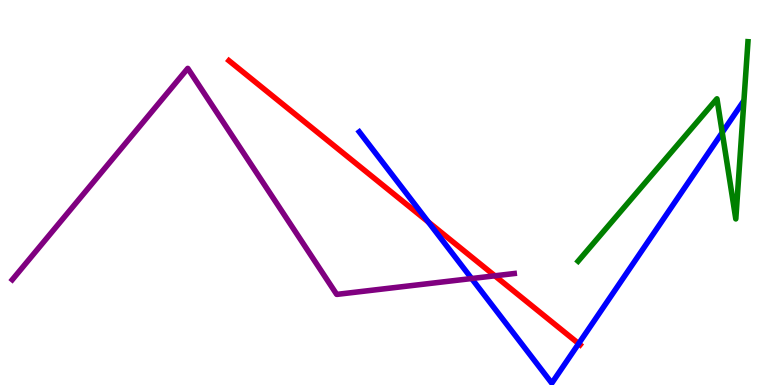[{'lines': ['blue', 'red'], 'intersections': [{'x': 5.53, 'y': 4.24}, {'x': 7.47, 'y': 1.07}]}, {'lines': ['green', 'red'], 'intersections': []}, {'lines': ['purple', 'red'], 'intersections': [{'x': 6.39, 'y': 2.84}]}, {'lines': ['blue', 'green'], 'intersections': [{'x': 9.32, 'y': 6.56}]}, {'lines': ['blue', 'purple'], 'intersections': [{'x': 6.09, 'y': 2.77}]}, {'lines': ['green', 'purple'], 'intersections': []}]